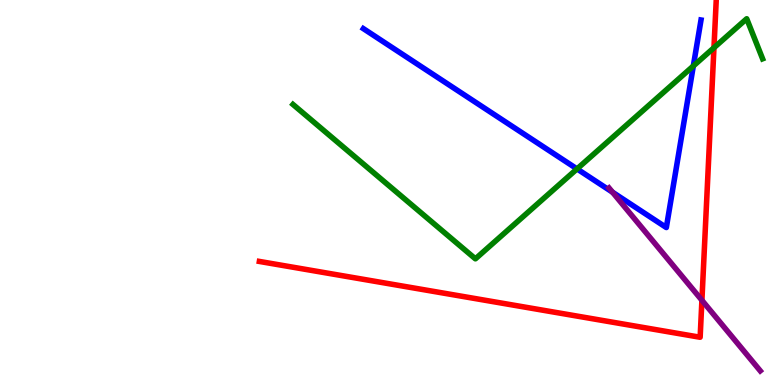[{'lines': ['blue', 'red'], 'intersections': []}, {'lines': ['green', 'red'], 'intersections': [{'x': 9.21, 'y': 8.76}]}, {'lines': ['purple', 'red'], 'intersections': [{'x': 9.06, 'y': 2.2}]}, {'lines': ['blue', 'green'], 'intersections': [{'x': 7.45, 'y': 5.61}, {'x': 8.95, 'y': 8.29}]}, {'lines': ['blue', 'purple'], 'intersections': [{'x': 7.9, 'y': 5.01}]}, {'lines': ['green', 'purple'], 'intersections': []}]